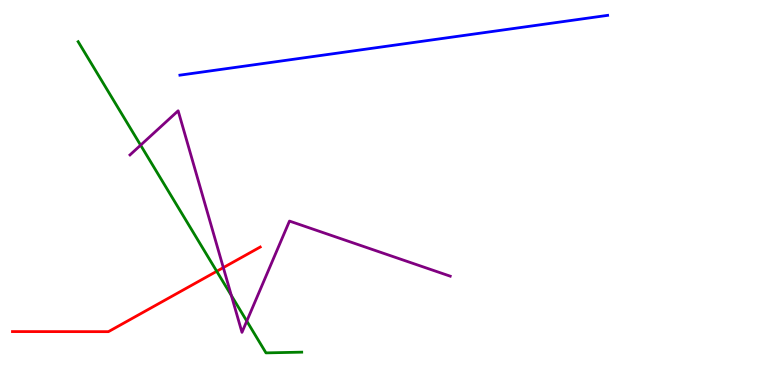[{'lines': ['blue', 'red'], 'intersections': []}, {'lines': ['green', 'red'], 'intersections': [{'x': 2.8, 'y': 2.95}]}, {'lines': ['purple', 'red'], 'intersections': [{'x': 2.88, 'y': 3.05}]}, {'lines': ['blue', 'green'], 'intersections': []}, {'lines': ['blue', 'purple'], 'intersections': []}, {'lines': ['green', 'purple'], 'intersections': [{'x': 1.81, 'y': 6.23}, {'x': 2.99, 'y': 2.32}, {'x': 3.18, 'y': 1.66}]}]